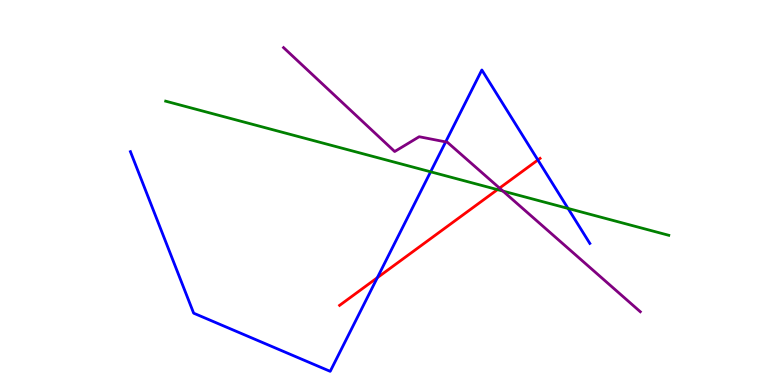[{'lines': ['blue', 'red'], 'intersections': [{'x': 4.87, 'y': 2.79}, {'x': 6.94, 'y': 5.84}]}, {'lines': ['green', 'red'], 'intersections': [{'x': 6.42, 'y': 5.07}]}, {'lines': ['purple', 'red'], 'intersections': [{'x': 6.45, 'y': 5.11}]}, {'lines': ['blue', 'green'], 'intersections': [{'x': 5.56, 'y': 5.54}, {'x': 7.33, 'y': 4.59}]}, {'lines': ['blue', 'purple'], 'intersections': [{'x': 5.75, 'y': 6.31}]}, {'lines': ['green', 'purple'], 'intersections': [{'x': 6.49, 'y': 5.04}]}]